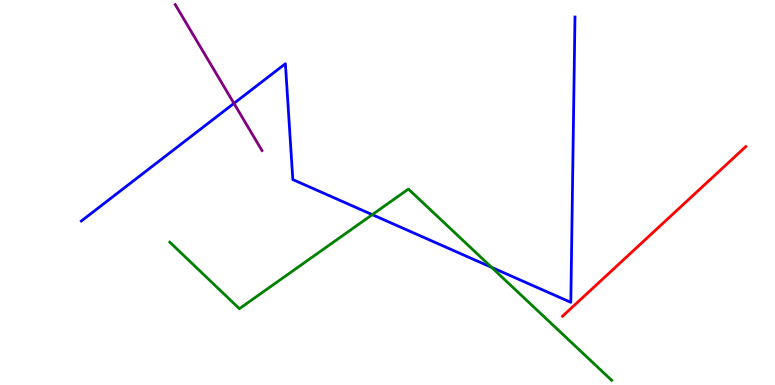[{'lines': ['blue', 'red'], 'intersections': []}, {'lines': ['green', 'red'], 'intersections': []}, {'lines': ['purple', 'red'], 'intersections': []}, {'lines': ['blue', 'green'], 'intersections': [{'x': 4.8, 'y': 4.42}, {'x': 6.34, 'y': 3.06}]}, {'lines': ['blue', 'purple'], 'intersections': [{'x': 3.02, 'y': 7.31}]}, {'lines': ['green', 'purple'], 'intersections': []}]